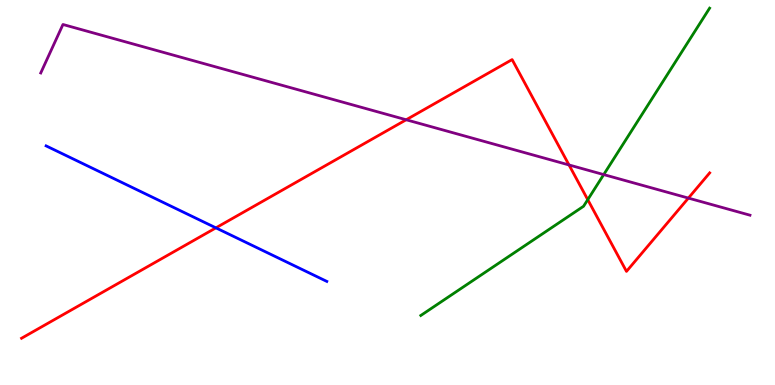[{'lines': ['blue', 'red'], 'intersections': [{'x': 2.79, 'y': 4.08}]}, {'lines': ['green', 'red'], 'intersections': [{'x': 7.58, 'y': 4.81}]}, {'lines': ['purple', 'red'], 'intersections': [{'x': 5.24, 'y': 6.89}, {'x': 7.34, 'y': 5.72}, {'x': 8.88, 'y': 4.85}]}, {'lines': ['blue', 'green'], 'intersections': []}, {'lines': ['blue', 'purple'], 'intersections': []}, {'lines': ['green', 'purple'], 'intersections': [{'x': 7.79, 'y': 5.47}]}]